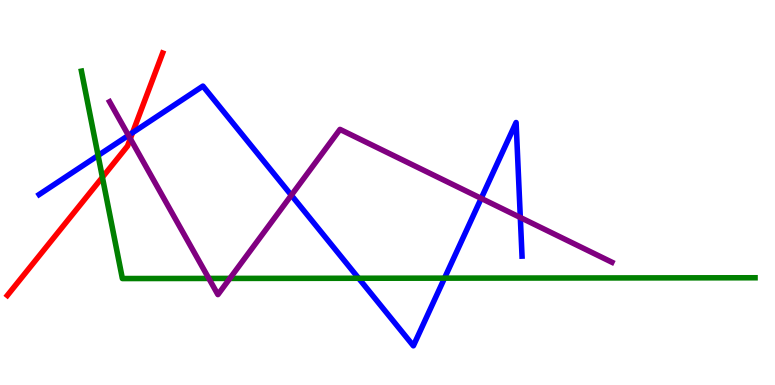[{'lines': ['blue', 'red'], 'intersections': [{'x': 1.71, 'y': 6.55}]}, {'lines': ['green', 'red'], 'intersections': [{'x': 1.32, 'y': 5.4}]}, {'lines': ['purple', 'red'], 'intersections': [{'x': 1.68, 'y': 6.4}]}, {'lines': ['blue', 'green'], 'intersections': [{'x': 1.27, 'y': 5.96}, {'x': 4.63, 'y': 2.77}, {'x': 5.74, 'y': 2.78}]}, {'lines': ['blue', 'purple'], 'intersections': [{'x': 1.66, 'y': 6.48}, {'x': 3.76, 'y': 4.93}, {'x': 6.21, 'y': 4.85}, {'x': 6.71, 'y': 4.35}]}, {'lines': ['green', 'purple'], 'intersections': [{'x': 2.69, 'y': 2.77}, {'x': 2.97, 'y': 2.77}]}]